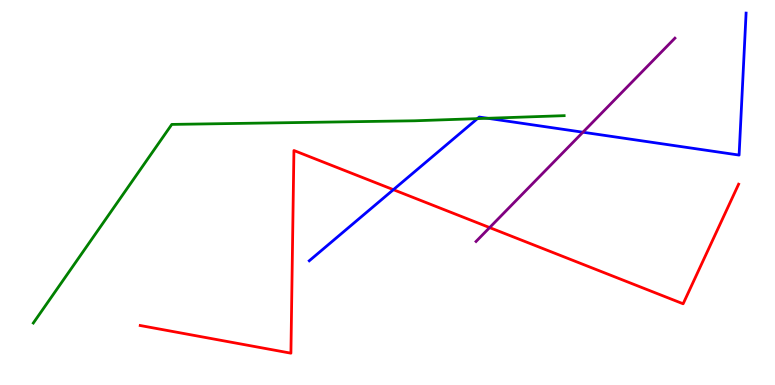[{'lines': ['blue', 'red'], 'intersections': [{'x': 5.08, 'y': 5.07}]}, {'lines': ['green', 'red'], 'intersections': []}, {'lines': ['purple', 'red'], 'intersections': [{'x': 6.32, 'y': 4.09}]}, {'lines': ['blue', 'green'], 'intersections': [{'x': 6.16, 'y': 6.92}, {'x': 6.29, 'y': 6.93}]}, {'lines': ['blue', 'purple'], 'intersections': [{'x': 7.52, 'y': 6.57}]}, {'lines': ['green', 'purple'], 'intersections': []}]